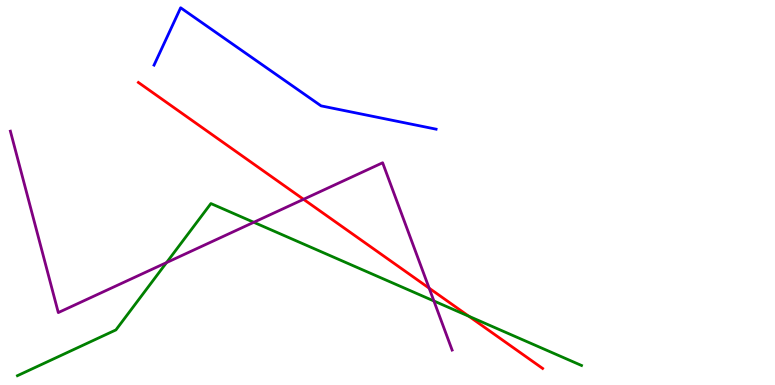[{'lines': ['blue', 'red'], 'intersections': []}, {'lines': ['green', 'red'], 'intersections': [{'x': 6.05, 'y': 1.79}]}, {'lines': ['purple', 'red'], 'intersections': [{'x': 3.92, 'y': 4.82}, {'x': 5.54, 'y': 2.52}]}, {'lines': ['blue', 'green'], 'intersections': []}, {'lines': ['blue', 'purple'], 'intersections': []}, {'lines': ['green', 'purple'], 'intersections': [{'x': 2.15, 'y': 3.18}, {'x': 3.27, 'y': 4.23}, {'x': 5.6, 'y': 2.18}]}]